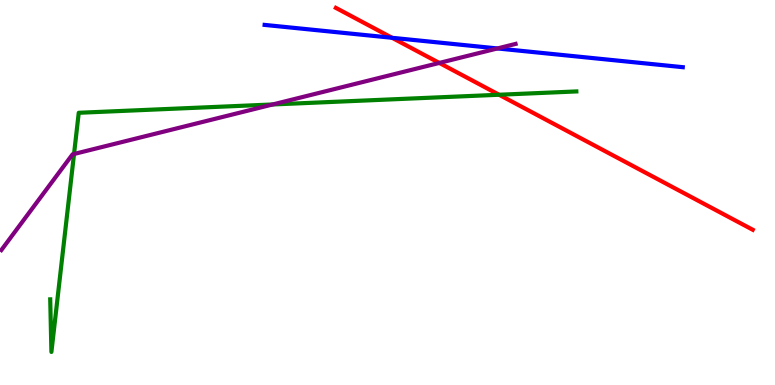[{'lines': ['blue', 'red'], 'intersections': [{'x': 5.06, 'y': 9.02}]}, {'lines': ['green', 'red'], 'intersections': [{'x': 6.44, 'y': 7.54}]}, {'lines': ['purple', 'red'], 'intersections': [{'x': 5.67, 'y': 8.37}]}, {'lines': ['blue', 'green'], 'intersections': []}, {'lines': ['blue', 'purple'], 'intersections': [{'x': 6.42, 'y': 8.74}]}, {'lines': ['green', 'purple'], 'intersections': [{'x': 0.955, 'y': 6.0}, {'x': 3.52, 'y': 7.29}]}]